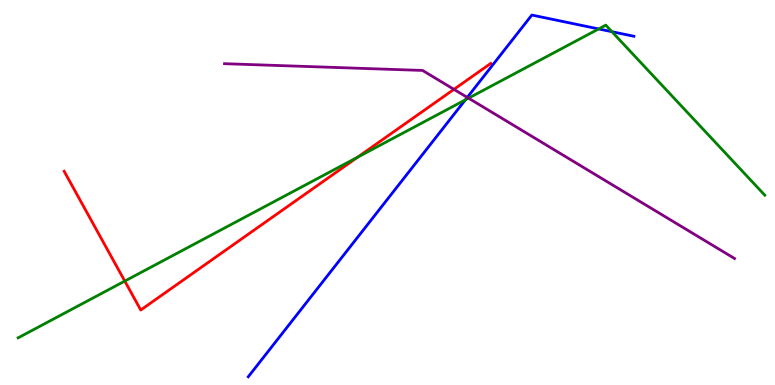[{'lines': ['blue', 'red'], 'intersections': []}, {'lines': ['green', 'red'], 'intersections': [{'x': 1.61, 'y': 2.7}, {'x': 4.61, 'y': 5.92}]}, {'lines': ['purple', 'red'], 'intersections': [{'x': 5.86, 'y': 7.68}]}, {'lines': ['blue', 'green'], 'intersections': [{'x': 6.0, 'y': 7.41}, {'x': 7.72, 'y': 9.25}, {'x': 7.9, 'y': 9.18}]}, {'lines': ['blue', 'purple'], 'intersections': [{'x': 6.03, 'y': 7.47}]}, {'lines': ['green', 'purple'], 'intersections': [{'x': 6.05, 'y': 7.45}]}]